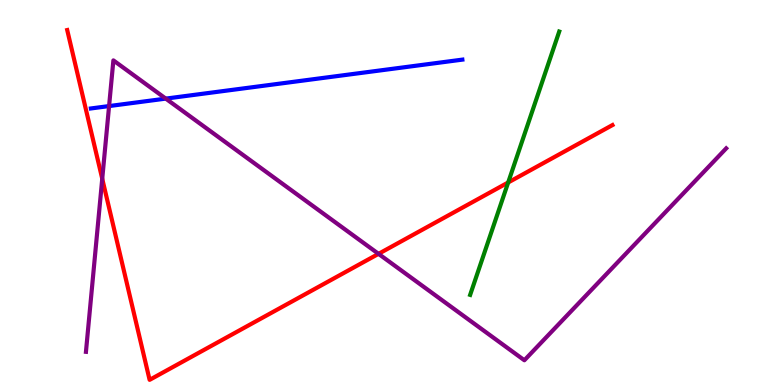[{'lines': ['blue', 'red'], 'intersections': []}, {'lines': ['green', 'red'], 'intersections': [{'x': 6.56, 'y': 5.26}]}, {'lines': ['purple', 'red'], 'intersections': [{'x': 1.32, 'y': 5.36}, {'x': 4.88, 'y': 3.41}]}, {'lines': ['blue', 'green'], 'intersections': []}, {'lines': ['blue', 'purple'], 'intersections': [{'x': 1.41, 'y': 7.24}, {'x': 2.14, 'y': 7.44}]}, {'lines': ['green', 'purple'], 'intersections': []}]